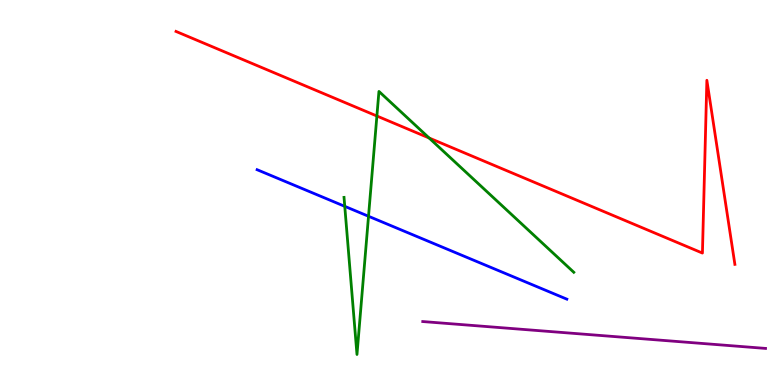[{'lines': ['blue', 'red'], 'intersections': []}, {'lines': ['green', 'red'], 'intersections': [{'x': 4.86, 'y': 6.99}, {'x': 5.54, 'y': 6.42}]}, {'lines': ['purple', 'red'], 'intersections': []}, {'lines': ['blue', 'green'], 'intersections': [{'x': 4.45, 'y': 4.64}, {'x': 4.76, 'y': 4.38}]}, {'lines': ['blue', 'purple'], 'intersections': []}, {'lines': ['green', 'purple'], 'intersections': []}]